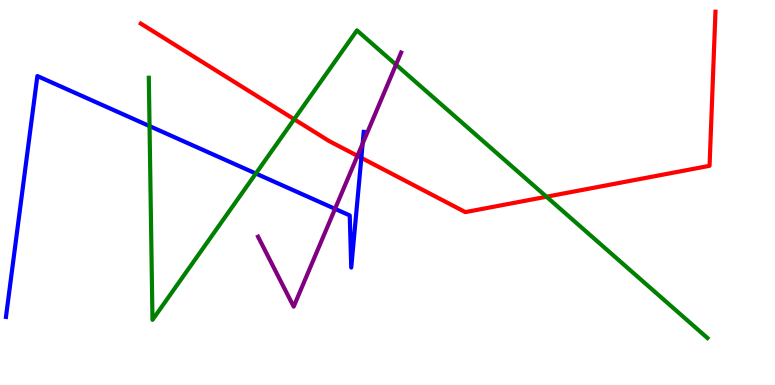[{'lines': ['blue', 'red'], 'intersections': [{'x': 4.66, 'y': 5.9}]}, {'lines': ['green', 'red'], 'intersections': [{'x': 3.8, 'y': 6.9}, {'x': 7.05, 'y': 4.89}]}, {'lines': ['purple', 'red'], 'intersections': [{'x': 4.61, 'y': 5.95}]}, {'lines': ['blue', 'green'], 'intersections': [{'x': 1.93, 'y': 6.72}, {'x': 3.3, 'y': 5.49}]}, {'lines': ['blue', 'purple'], 'intersections': [{'x': 4.32, 'y': 4.58}, {'x': 4.68, 'y': 6.27}]}, {'lines': ['green', 'purple'], 'intersections': [{'x': 5.11, 'y': 8.32}]}]